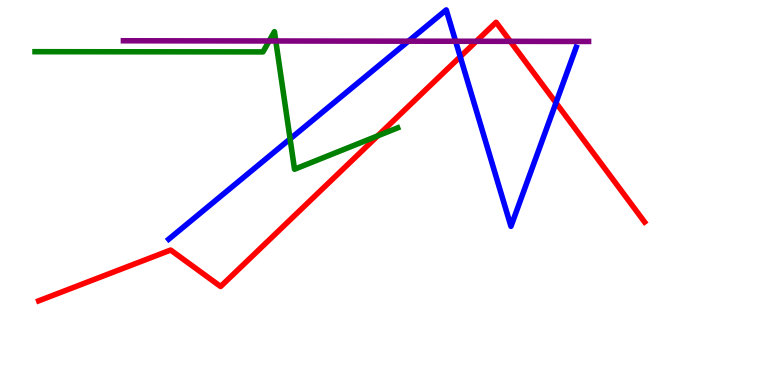[{'lines': ['blue', 'red'], 'intersections': [{'x': 5.94, 'y': 8.53}, {'x': 7.17, 'y': 7.33}]}, {'lines': ['green', 'red'], 'intersections': [{'x': 4.87, 'y': 6.47}]}, {'lines': ['purple', 'red'], 'intersections': [{'x': 6.15, 'y': 8.93}, {'x': 6.58, 'y': 8.93}]}, {'lines': ['blue', 'green'], 'intersections': [{'x': 3.74, 'y': 6.39}]}, {'lines': ['blue', 'purple'], 'intersections': [{'x': 5.27, 'y': 8.93}, {'x': 5.88, 'y': 8.93}]}, {'lines': ['green', 'purple'], 'intersections': [{'x': 3.47, 'y': 8.94}, {'x': 3.56, 'y': 8.94}]}]